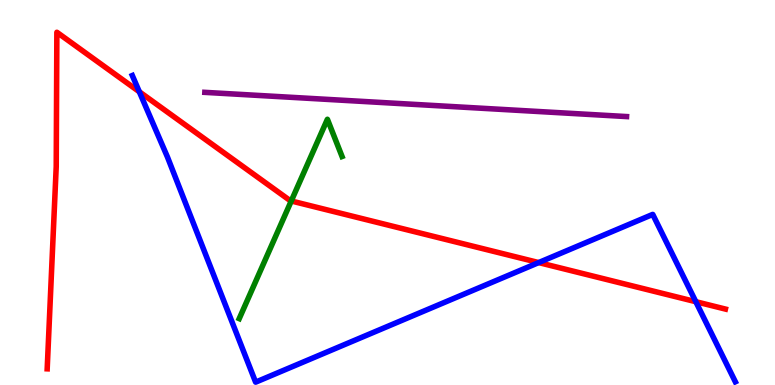[{'lines': ['blue', 'red'], 'intersections': [{'x': 1.8, 'y': 7.62}, {'x': 6.95, 'y': 3.18}, {'x': 8.98, 'y': 2.16}]}, {'lines': ['green', 'red'], 'intersections': [{'x': 3.76, 'y': 4.78}]}, {'lines': ['purple', 'red'], 'intersections': []}, {'lines': ['blue', 'green'], 'intersections': []}, {'lines': ['blue', 'purple'], 'intersections': []}, {'lines': ['green', 'purple'], 'intersections': []}]